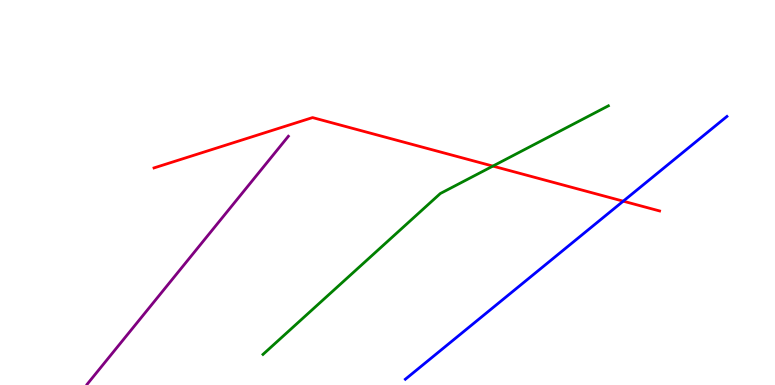[{'lines': ['blue', 'red'], 'intersections': [{'x': 8.04, 'y': 4.77}]}, {'lines': ['green', 'red'], 'intersections': [{'x': 6.36, 'y': 5.69}]}, {'lines': ['purple', 'red'], 'intersections': []}, {'lines': ['blue', 'green'], 'intersections': []}, {'lines': ['blue', 'purple'], 'intersections': []}, {'lines': ['green', 'purple'], 'intersections': []}]